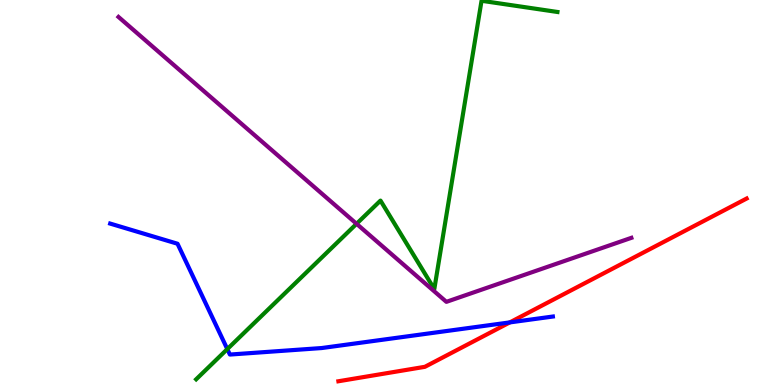[{'lines': ['blue', 'red'], 'intersections': [{'x': 6.58, 'y': 1.63}]}, {'lines': ['green', 'red'], 'intersections': []}, {'lines': ['purple', 'red'], 'intersections': []}, {'lines': ['blue', 'green'], 'intersections': [{'x': 2.93, 'y': 0.933}]}, {'lines': ['blue', 'purple'], 'intersections': []}, {'lines': ['green', 'purple'], 'intersections': [{'x': 4.6, 'y': 4.19}]}]